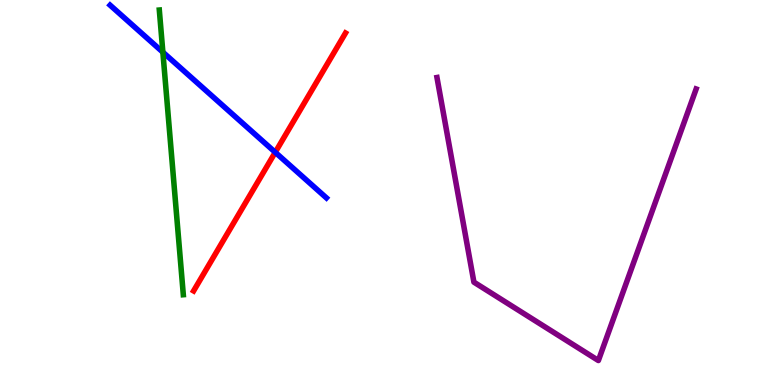[{'lines': ['blue', 'red'], 'intersections': [{'x': 3.55, 'y': 6.04}]}, {'lines': ['green', 'red'], 'intersections': []}, {'lines': ['purple', 'red'], 'intersections': []}, {'lines': ['blue', 'green'], 'intersections': [{'x': 2.1, 'y': 8.64}]}, {'lines': ['blue', 'purple'], 'intersections': []}, {'lines': ['green', 'purple'], 'intersections': []}]